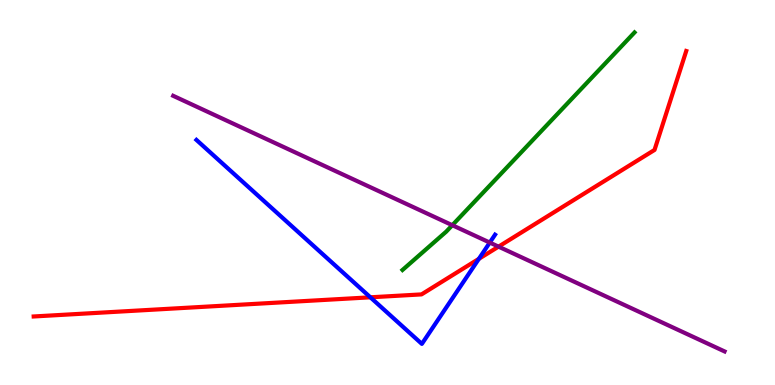[{'lines': ['blue', 'red'], 'intersections': [{'x': 4.78, 'y': 2.28}, {'x': 6.18, 'y': 3.28}]}, {'lines': ['green', 'red'], 'intersections': []}, {'lines': ['purple', 'red'], 'intersections': [{'x': 6.43, 'y': 3.59}]}, {'lines': ['blue', 'green'], 'intersections': []}, {'lines': ['blue', 'purple'], 'intersections': [{'x': 6.32, 'y': 3.7}]}, {'lines': ['green', 'purple'], 'intersections': [{'x': 5.84, 'y': 4.15}]}]